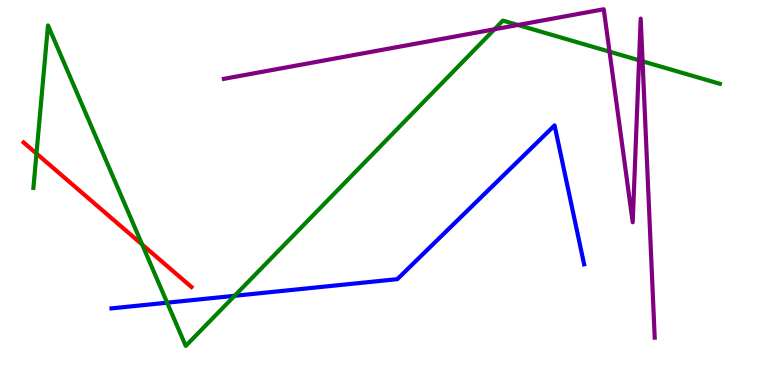[{'lines': ['blue', 'red'], 'intersections': []}, {'lines': ['green', 'red'], 'intersections': [{'x': 0.471, 'y': 6.01}, {'x': 1.83, 'y': 3.65}]}, {'lines': ['purple', 'red'], 'intersections': []}, {'lines': ['blue', 'green'], 'intersections': [{'x': 2.16, 'y': 2.14}, {'x': 3.03, 'y': 2.32}]}, {'lines': ['blue', 'purple'], 'intersections': []}, {'lines': ['green', 'purple'], 'intersections': [{'x': 6.38, 'y': 9.24}, {'x': 6.68, 'y': 9.35}, {'x': 7.86, 'y': 8.66}, {'x': 8.25, 'y': 8.43}, {'x': 8.29, 'y': 8.41}]}]